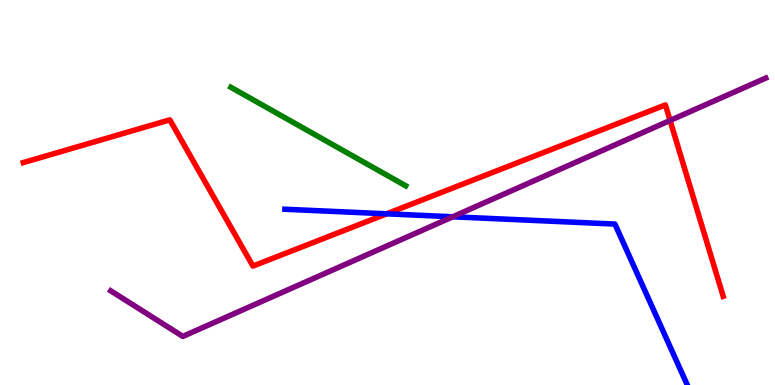[{'lines': ['blue', 'red'], 'intersections': [{'x': 4.99, 'y': 4.45}]}, {'lines': ['green', 'red'], 'intersections': []}, {'lines': ['purple', 'red'], 'intersections': [{'x': 8.65, 'y': 6.87}]}, {'lines': ['blue', 'green'], 'intersections': []}, {'lines': ['blue', 'purple'], 'intersections': [{'x': 5.84, 'y': 4.37}]}, {'lines': ['green', 'purple'], 'intersections': []}]